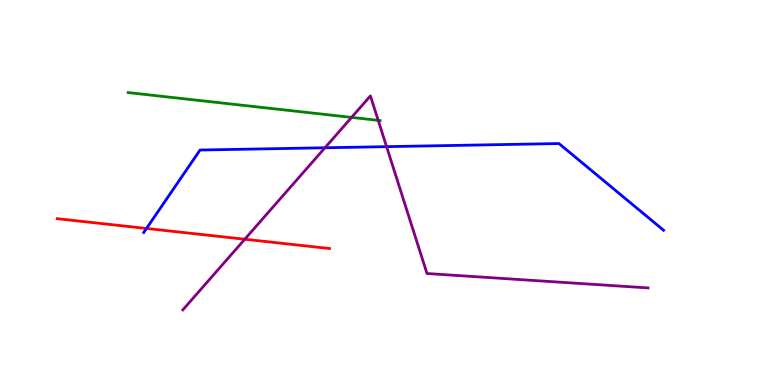[{'lines': ['blue', 'red'], 'intersections': [{'x': 1.89, 'y': 4.07}]}, {'lines': ['green', 'red'], 'intersections': []}, {'lines': ['purple', 'red'], 'intersections': [{'x': 3.16, 'y': 3.79}]}, {'lines': ['blue', 'green'], 'intersections': []}, {'lines': ['blue', 'purple'], 'intersections': [{'x': 4.19, 'y': 6.16}, {'x': 4.99, 'y': 6.19}]}, {'lines': ['green', 'purple'], 'intersections': [{'x': 4.54, 'y': 6.95}, {'x': 4.88, 'y': 6.87}]}]